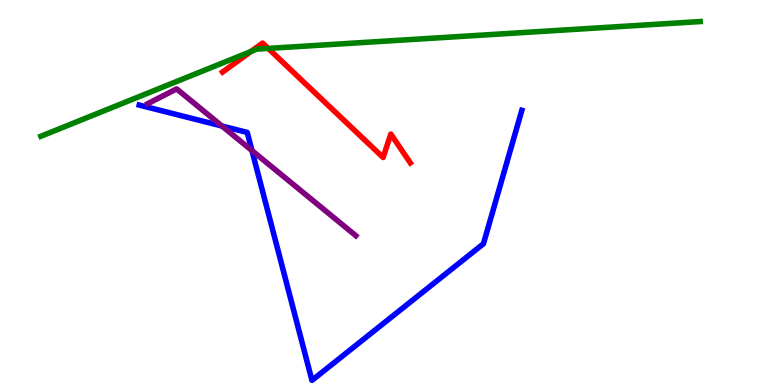[{'lines': ['blue', 'red'], 'intersections': []}, {'lines': ['green', 'red'], 'intersections': [{'x': 3.24, 'y': 8.66}, {'x': 3.46, 'y': 8.74}]}, {'lines': ['purple', 'red'], 'intersections': []}, {'lines': ['blue', 'green'], 'intersections': []}, {'lines': ['blue', 'purple'], 'intersections': [{'x': 2.86, 'y': 6.73}, {'x': 3.25, 'y': 6.09}]}, {'lines': ['green', 'purple'], 'intersections': []}]